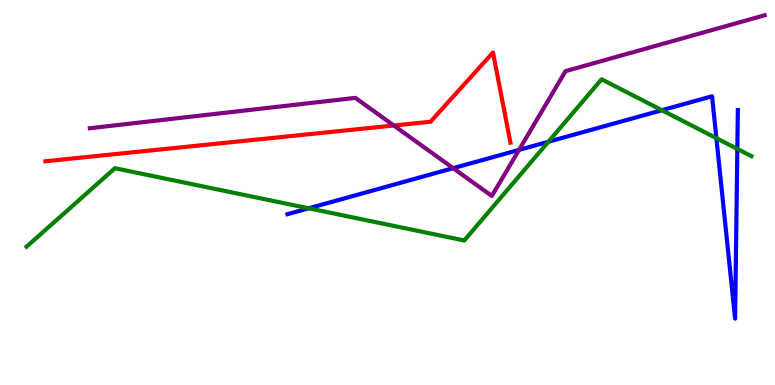[{'lines': ['blue', 'red'], 'intersections': []}, {'lines': ['green', 'red'], 'intersections': []}, {'lines': ['purple', 'red'], 'intersections': [{'x': 5.08, 'y': 6.74}]}, {'lines': ['blue', 'green'], 'intersections': [{'x': 3.98, 'y': 4.59}, {'x': 7.08, 'y': 6.32}, {'x': 8.54, 'y': 7.14}, {'x': 9.24, 'y': 6.41}, {'x': 9.51, 'y': 6.13}]}, {'lines': ['blue', 'purple'], 'intersections': [{'x': 5.85, 'y': 5.63}, {'x': 6.7, 'y': 6.11}]}, {'lines': ['green', 'purple'], 'intersections': []}]